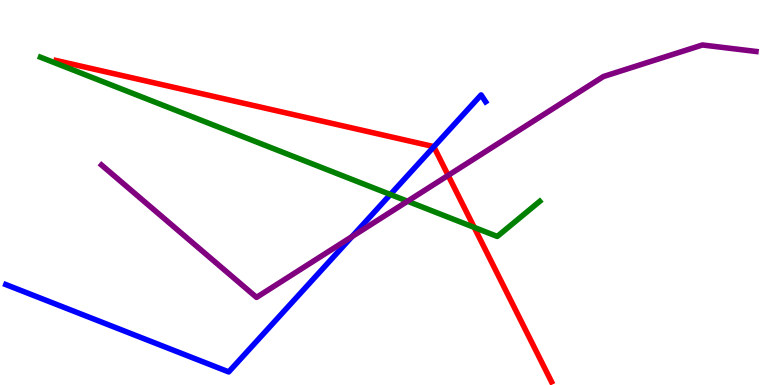[{'lines': ['blue', 'red'], 'intersections': [{'x': 5.6, 'y': 6.19}]}, {'lines': ['green', 'red'], 'intersections': [{'x': 6.12, 'y': 4.09}]}, {'lines': ['purple', 'red'], 'intersections': [{'x': 5.78, 'y': 5.44}]}, {'lines': ['blue', 'green'], 'intersections': [{'x': 5.04, 'y': 4.95}]}, {'lines': ['blue', 'purple'], 'intersections': [{'x': 4.54, 'y': 3.85}]}, {'lines': ['green', 'purple'], 'intersections': [{'x': 5.26, 'y': 4.77}]}]